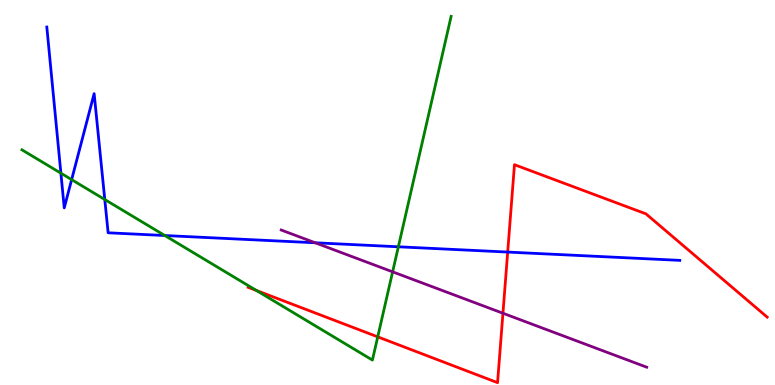[{'lines': ['blue', 'red'], 'intersections': [{'x': 6.55, 'y': 3.45}]}, {'lines': ['green', 'red'], 'intersections': [{'x': 3.31, 'y': 2.46}, {'x': 4.87, 'y': 1.25}]}, {'lines': ['purple', 'red'], 'intersections': [{'x': 6.49, 'y': 1.86}]}, {'lines': ['blue', 'green'], 'intersections': [{'x': 0.786, 'y': 5.5}, {'x': 0.924, 'y': 5.33}, {'x': 1.35, 'y': 4.82}, {'x': 2.13, 'y': 3.88}, {'x': 5.14, 'y': 3.59}]}, {'lines': ['blue', 'purple'], 'intersections': [{'x': 4.07, 'y': 3.69}]}, {'lines': ['green', 'purple'], 'intersections': [{'x': 5.07, 'y': 2.94}]}]